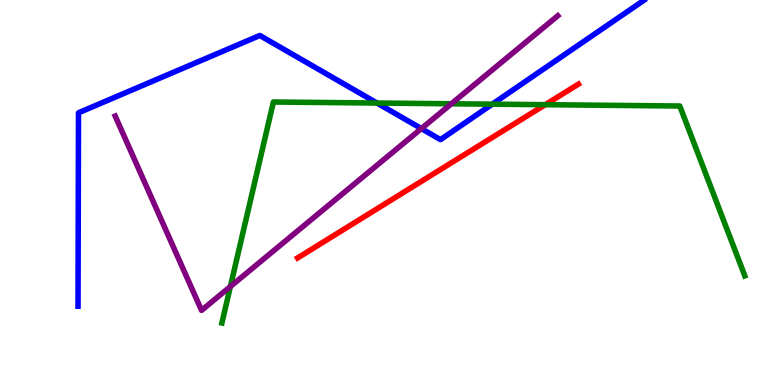[{'lines': ['blue', 'red'], 'intersections': []}, {'lines': ['green', 'red'], 'intersections': [{'x': 7.04, 'y': 7.28}]}, {'lines': ['purple', 'red'], 'intersections': []}, {'lines': ['blue', 'green'], 'intersections': [{'x': 4.86, 'y': 7.32}, {'x': 6.35, 'y': 7.29}]}, {'lines': ['blue', 'purple'], 'intersections': [{'x': 5.44, 'y': 6.66}]}, {'lines': ['green', 'purple'], 'intersections': [{'x': 2.97, 'y': 2.56}, {'x': 5.82, 'y': 7.3}]}]